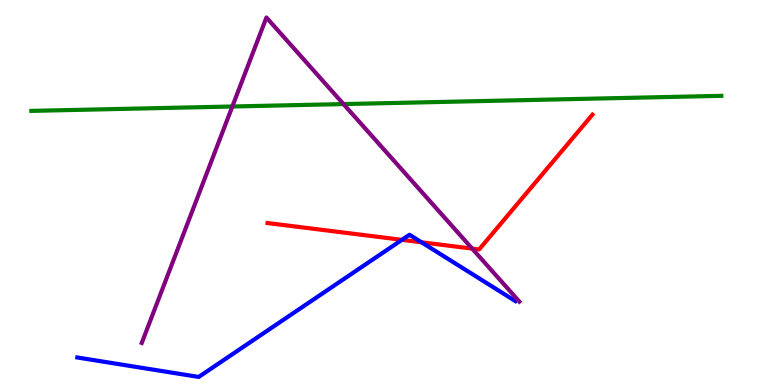[{'lines': ['blue', 'red'], 'intersections': [{'x': 5.19, 'y': 3.77}, {'x': 5.44, 'y': 3.71}]}, {'lines': ['green', 'red'], 'intersections': []}, {'lines': ['purple', 'red'], 'intersections': [{'x': 6.09, 'y': 3.54}]}, {'lines': ['blue', 'green'], 'intersections': []}, {'lines': ['blue', 'purple'], 'intersections': []}, {'lines': ['green', 'purple'], 'intersections': [{'x': 3.0, 'y': 7.23}, {'x': 4.43, 'y': 7.3}]}]